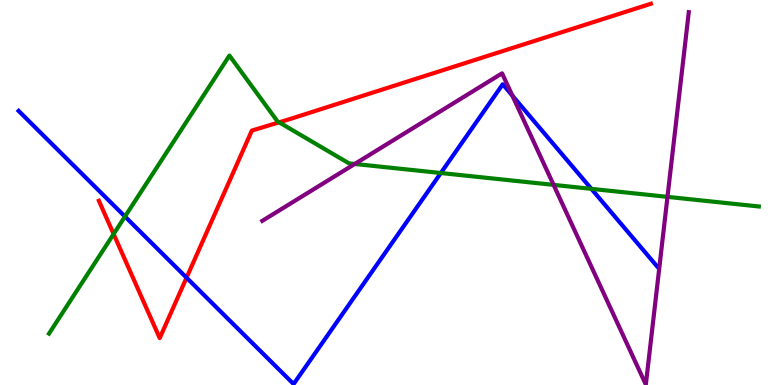[{'lines': ['blue', 'red'], 'intersections': [{'x': 2.41, 'y': 2.79}]}, {'lines': ['green', 'red'], 'intersections': [{'x': 1.47, 'y': 3.92}, {'x': 3.6, 'y': 6.82}]}, {'lines': ['purple', 'red'], 'intersections': []}, {'lines': ['blue', 'green'], 'intersections': [{'x': 1.61, 'y': 4.38}, {'x': 5.69, 'y': 5.51}, {'x': 7.63, 'y': 5.09}]}, {'lines': ['blue', 'purple'], 'intersections': [{'x': 6.61, 'y': 7.52}]}, {'lines': ['green', 'purple'], 'intersections': [{'x': 4.58, 'y': 5.74}, {'x': 7.14, 'y': 5.2}, {'x': 8.61, 'y': 4.89}]}]